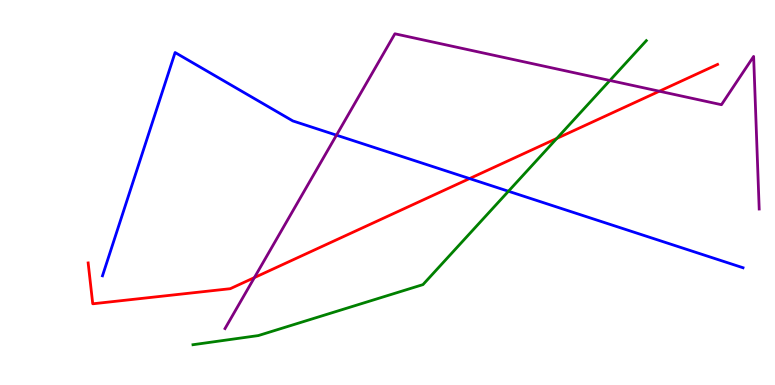[{'lines': ['blue', 'red'], 'intersections': [{'x': 6.06, 'y': 5.36}]}, {'lines': ['green', 'red'], 'intersections': [{'x': 7.18, 'y': 6.4}]}, {'lines': ['purple', 'red'], 'intersections': [{'x': 3.28, 'y': 2.79}, {'x': 8.51, 'y': 7.63}]}, {'lines': ['blue', 'green'], 'intersections': [{'x': 6.56, 'y': 5.03}]}, {'lines': ['blue', 'purple'], 'intersections': [{'x': 4.34, 'y': 6.49}]}, {'lines': ['green', 'purple'], 'intersections': [{'x': 7.87, 'y': 7.91}]}]